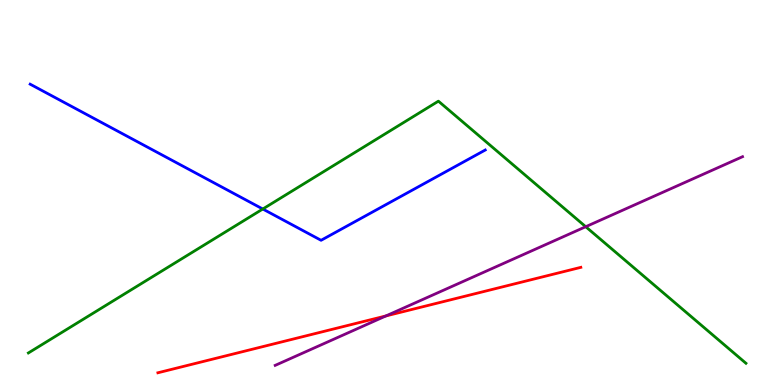[{'lines': ['blue', 'red'], 'intersections': []}, {'lines': ['green', 'red'], 'intersections': []}, {'lines': ['purple', 'red'], 'intersections': [{'x': 4.98, 'y': 1.79}]}, {'lines': ['blue', 'green'], 'intersections': [{'x': 3.39, 'y': 4.57}]}, {'lines': ['blue', 'purple'], 'intersections': []}, {'lines': ['green', 'purple'], 'intersections': [{'x': 7.56, 'y': 4.11}]}]